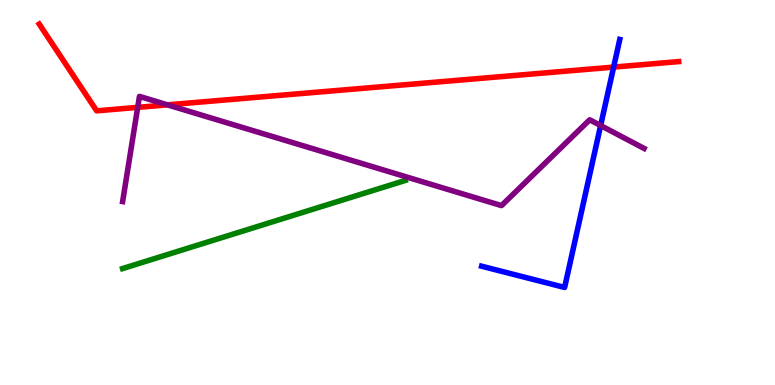[{'lines': ['blue', 'red'], 'intersections': [{'x': 7.92, 'y': 8.26}]}, {'lines': ['green', 'red'], 'intersections': []}, {'lines': ['purple', 'red'], 'intersections': [{'x': 1.78, 'y': 7.21}, {'x': 2.16, 'y': 7.28}]}, {'lines': ['blue', 'green'], 'intersections': []}, {'lines': ['blue', 'purple'], 'intersections': [{'x': 7.75, 'y': 6.74}]}, {'lines': ['green', 'purple'], 'intersections': []}]